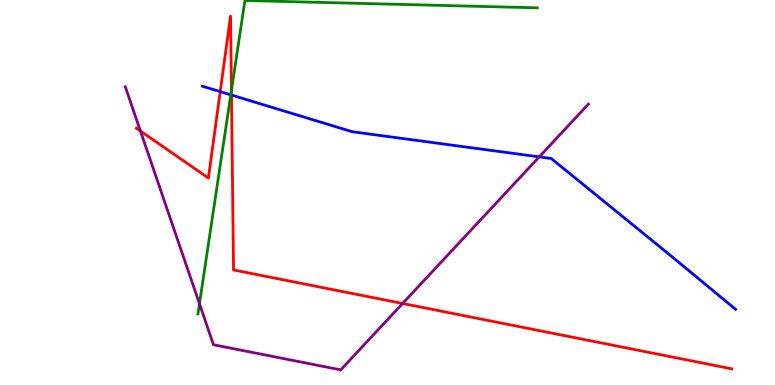[{'lines': ['blue', 'red'], 'intersections': [{'x': 2.84, 'y': 7.62}, {'x': 2.99, 'y': 7.53}]}, {'lines': ['green', 'red'], 'intersections': [{'x': 2.99, 'y': 7.65}]}, {'lines': ['purple', 'red'], 'intersections': [{'x': 1.81, 'y': 6.6}, {'x': 5.19, 'y': 2.12}]}, {'lines': ['blue', 'green'], 'intersections': [{'x': 2.98, 'y': 7.54}]}, {'lines': ['blue', 'purple'], 'intersections': [{'x': 6.96, 'y': 5.93}]}, {'lines': ['green', 'purple'], 'intersections': [{'x': 2.57, 'y': 2.11}]}]